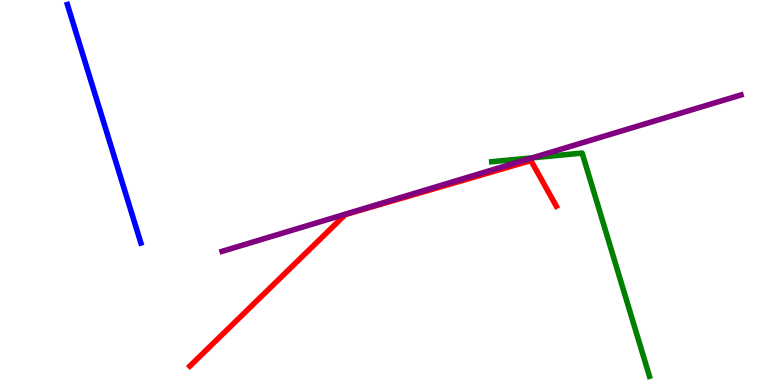[{'lines': ['blue', 'red'], 'intersections': []}, {'lines': ['green', 'red'], 'intersections': []}, {'lines': ['purple', 'red'], 'intersections': []}, {'lines': ['blue', 'green'], 'intersections': []}, {'lines': ['blue', 'purple'], 'intersections': []}, {'lines': ['green', 'purple'], 'intersections': [{'x': 6.87, 'y': 5.9}]}]